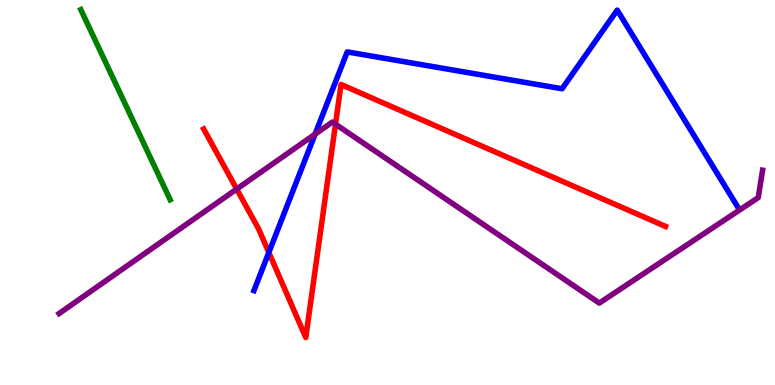[{'lines': ['blue', 'red'], 'intersections': [{'x': 3.47, 'y': 3.44}]}, {'lines': ['green', 'red'], 'intersections': []}, {'lines': ['purple', 'red'], 'intersections': [{'x': 3.05, 'y': 5.09}, {'x': 4.33, 'y': 6.77}]}, {'lines': ['blue', 'green'], 'intersections': []}, {'lines': ['blue', 'purple'], 'intersections': [{'x': 4.07, 'y': 6.52}]}, {'lines': ['green', 'purple'], 'intersections': []}]